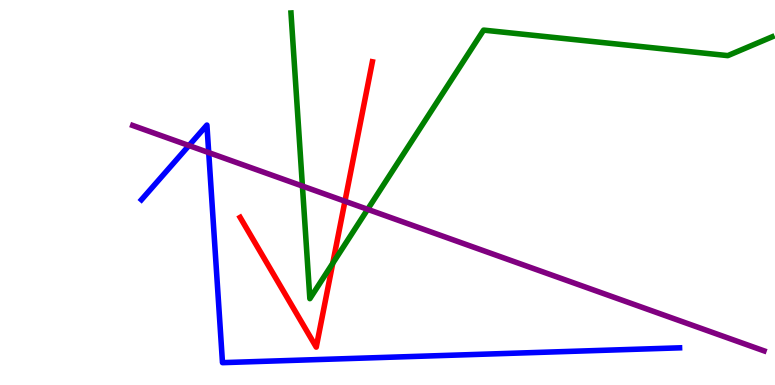[{'lines': ['blue', 'red'], 'intersections': []}, {'lines': ['green', 'red'], 'intersections': [{'x': 4.29, 'y': 3.16}]}, {'lines': ['purple', 'red'], 'intersections': [{'x': 4.45, 'y': 4.77}]}, {'lines': ['blue', 'green'], 'intersections': []}, {'lines': ['blue', 'purple'], 'intersections': [{'x': 2.44, 'y': 6.22}, {'x': 2.69, 'y': 6.04}]}, {'lines': ['green', 'purple'], 'intersections': [{'x': 3.9, 'y': 5.17}, {'x': 4.74, 'y': 4.56}]}]